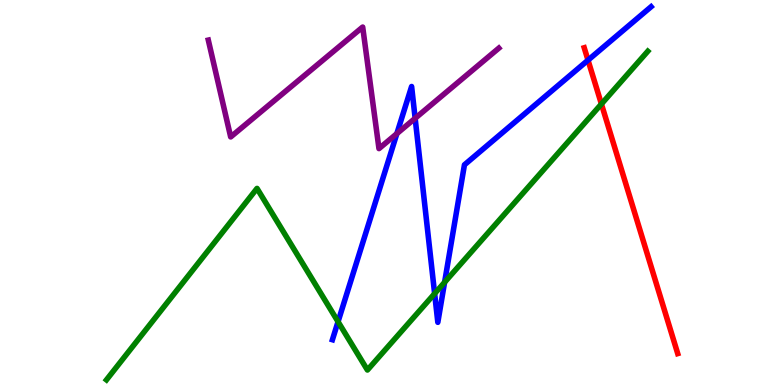[{'lines': ['blue', 'red'], 'intersections': [{'x': 7.59, 'y': 8.44}]}, {'lines': ['green', 'red'], 'intersections': [{'x': 7.76, 'y': 7.3}]}, {'lines': ['purple', 'red'], 'intersections': []}, {'lines': ['blue', 'green'], 'intersections': [{'x': 4.36, 'y': 1.64}, {'x': 5.61, 'y': 2.37}, {'x': 5.74, 'y': 2.67}]}, {'lines': ['blue', 'purple'], 'intersections': [{'x': 5.12, 'y': 6.53}, {'x': 5.36, 'y': 6.93}]}, {'lines': ['green', 'purple'], 'intersections': []}]